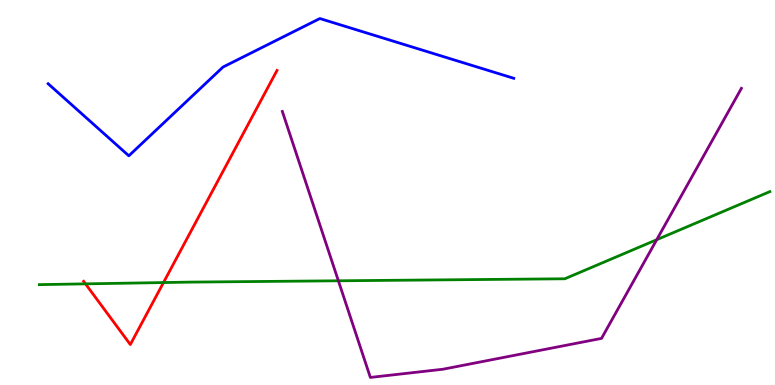[{'lines': ['blue', 'red'], 'intersections': []}, {'lines': ['green', 'red'], 'intersections': [{'x': 1.1, 'y': 2.63}, {'x': 2.11, 'y': 2.66}]}, {'lines': ['purple', 'red'], 'intersections': []}, {'lines': ['blue', 'green'], 'intersections': []}, {'lines': ['blue', 'purple'], 'intersections': []}, {'lines': ['green', 'purple'], 'intersections': [{'x': 4.37, 'y': 2.71}, {'x': 8.47, 'y': 3.77}]}]